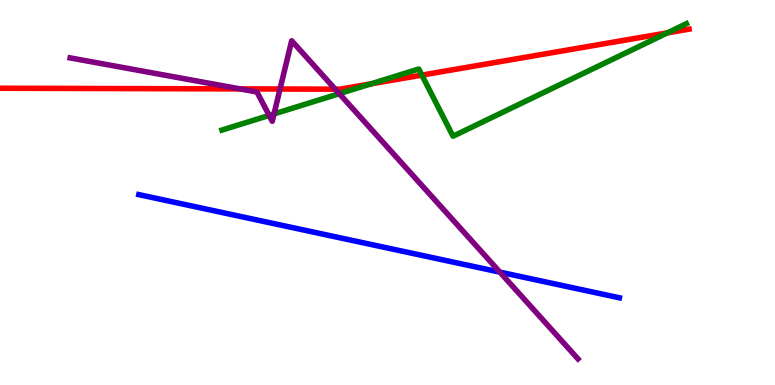[{'lines': ['blue', 'red'], 'intersections': []}, {'lines': ['green', 'red'], 'intersections': [{'x': 4.79, 'y': 7.82}, {'x': 5.44, 'y': 8.05}, {'x': 8.61, 'y': 9.15}]}, {'lines': ['purple', 'red'], 'intersections': [{'x': 3.1, 'y': 7.69}, {'x': 3.61, 'y': 7.69}, {'x': 4.33, 'y': 7.68}]}, {'lines': ['blue', 'green'], 'intersections': []}, {'lines': ['blue', 'purple'], 'intersections': [{'x': 6.45, 'y': 2.93}]}, {'lines': ['green', 'purple'], 'intersections': [{'x': 3.47, 'y': 7.0}, {'x': 3.54, 'y': 7.04}, {'x': 4.38, 'y': 7.57}]}]